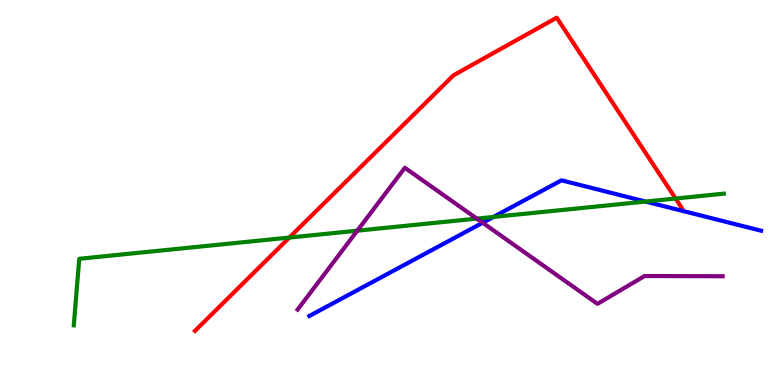[{'lines': ['blue', 'red'], 'intersections': []}, {'lines': ['green', 'red'], 'intersections': [{'x': 3.73, 'y': 3.83}, {'x': 8.72, 'y': 4.84}]}, {'lines': ['purple', 'red'], 'intersections': []}, {'lines': ['blue', 'green'], 'intersections': [{'x': 6.37, 'y': 4.37}, {'x': 8.33, 'y': 4.76}]}, {'lines': ['blue', 'purple'], 'intersections': [{'x': 6.23, 'y': 4.21}]}, {'lines': ['green', 'purple'], 'intersections': [{'x': 4.61, 'y': 4.01}, {'x': 6.15, 'y': 4.32}]}]